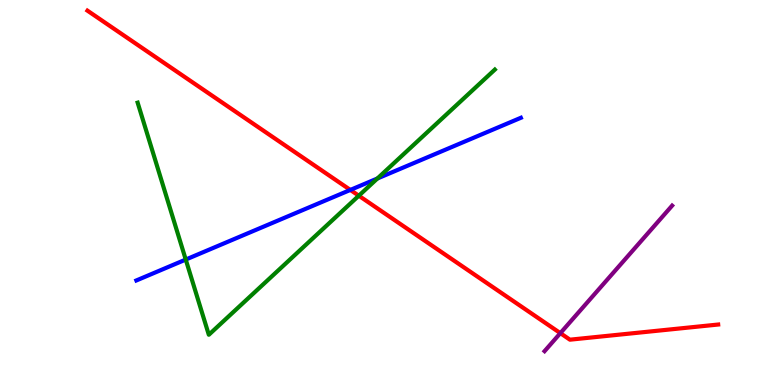[{'lines': ['blue', 'red'], 'intersections': [{'x': 4.52, 'y': 5.07}]}, {'lines': ['green', 'red'], 'intersections': [{'x': 4.63, 'y': 4.92}]}, {'lines': ['purple', 'red'], 'intersections': [{'x': 7.23, 'y': 1.35}]}, {'lines': ['blue', 'green'], 'intersections': [{'x': 2.4, 'y': 3.26}, {'x': 4.87, 'y': 5.36}]}, {'lines': ['blue', 'purple'], 'intersections': []}, {'lines': ['green', 'purple'], 'intersections': []}]